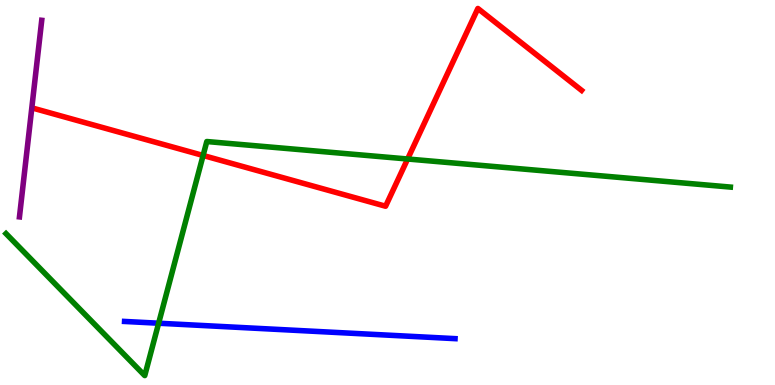[{'lines': ['blue', 'red'], 'intersections': []}, {'lines': ['green', 'red'], 'intersections': [{'x': 2.62, 'y': 5.96}, {'x': 5.26, 'y': 5.87}]}, {'lines': ['purple', 'red'], 'intersections': []}, {'lines': ['blue', 'green'], 'intersections': [{'x': 2.05, 'y': 1.6}]}, {'lines': ['blue', 'purple'], 'intersections': []}, {'lines': ['green', 'purple'], 'intersections': []}]